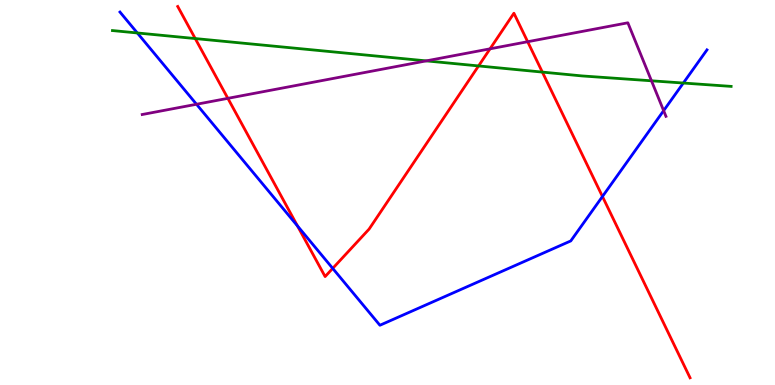[{'lines': ['blue', 'red'], 'intersections': [{'x': 3.84, 'y': 4.13}, {'x': 4.29, 'y': 3.03}, {'x': 7.77, 'y': 4.9}]}, {'lines': ['green', 'red'], 'intersections': [{'x': 2.52, 'y': 9.0}, {'x': 6.17, 'y': 8.29}, {'x': 7.0, 'y': 8.13}]}, {'lines': ['purple', 'red'], 'intersections': [{'x': 2.94, 'y': 7.45}, {'x': 6.32, 'y': 8.73}, {'x': 6.81, 'y': 8.92}]}, {'lines': ['blue', 'green'], 'intersections': [{'x': 1.77, 'y': 9.14}, {'x': 8.82, 'y': 7.84}]}, {'lines': ['blue', 'purple'], 'intersections': [{'x': 2.54, 'y': 7.29}, {'x': 8.56, 'y': 7.13}]}, {'lines': ['green', 'purple'], 'intersections': [{'x': 5.5, 'y': 8.42}, {'x': 8.41, 'y': 7.9}]}]